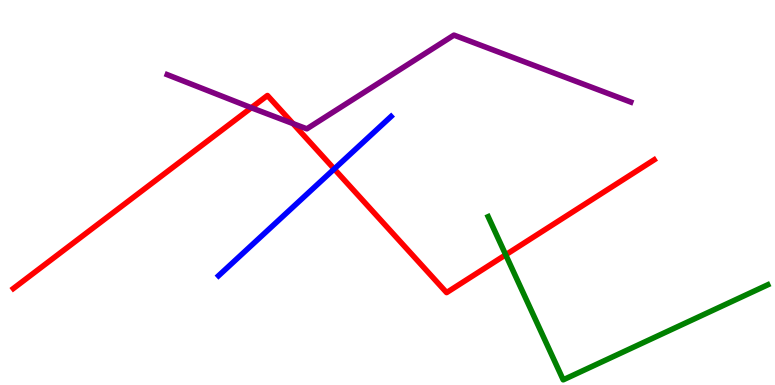[{'lines': ['blue', 'red'], 'intersections': [{'x': 4.31, 'y': 5.61}]}, {'lines': ['green', 'red'], 'intersections': [{'x': 6.53, 'y': 3.38}]}, {'lines': ['purple', 'red'], 'intersections': [{'x': 3.24, 'y': 7.2}, {'x': 3.78, 'y': 6.79}]}, {'lines': ['blue', 'green'], 'intersections': []}, {'lines': ['blue', 'purple'], 'intersections': []}, {'lines': ['green', 'purple'], 'intersections': []}]